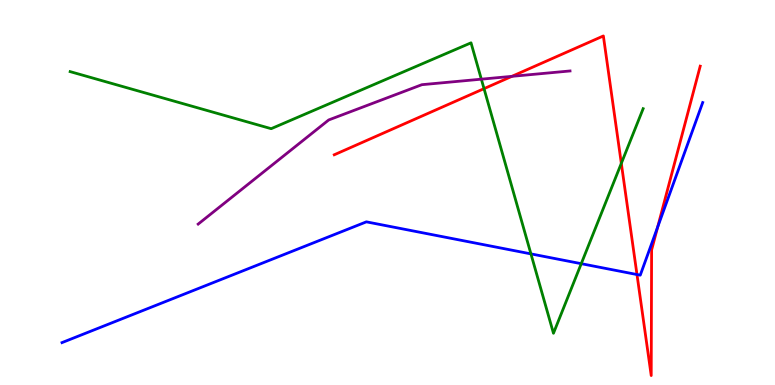[{'lines': ['blue', 'red'], 'intersections': [{'x': 8.22, 'y': 2.87}, {'x': 8.49, 'y': 4.1}]}, {'lines': ['green', 'red'], 'intersections': [{'x': 6.25, 'y': 7.7}, {'x': 8.02, 'y': 5.76}]}, {'lines': ['purple', 'red'], 'intersections': [{'x': 6.61, 'y': 8.02}]}, {'lines': ['blue', 'green'], 'intersections': [{'x': 6.85, 'y': 3.41}, {'x': 7.5, 'y': 3.15}]}, {'lines': ['blue', 'purple'], 'intersections': []}, {'lines': ['green', 'purple'], 'intersections': [{'x': 6.21, 'y': 7.94}]}]